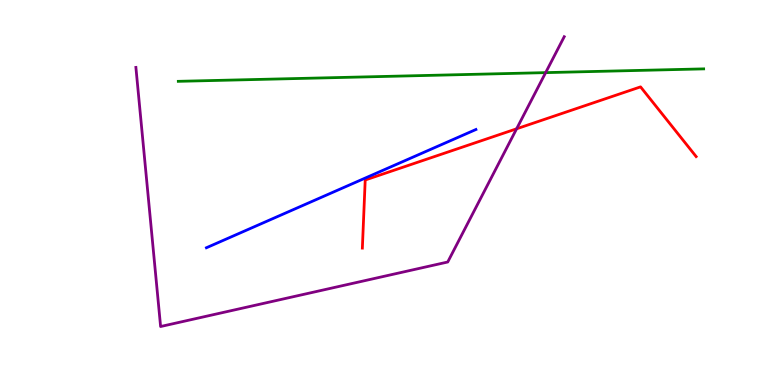[{'lines': ['blue', 'red'], 'intersections': []}, {'lines': ['green', 'red'], 'intersections': []}, {'lines': ['purple', 'red'], 'intersections': [{'x': 6.67, 'y': 6.65}]}, {'lines': ['blue', 'green'], 'intersections': []}, {'lines': ['blue', 'purple'], 'intersections': []}, {'lines': ['green', 'purple'], 'intersections': [{'x': 7.04, 'y': 8.11}]}]